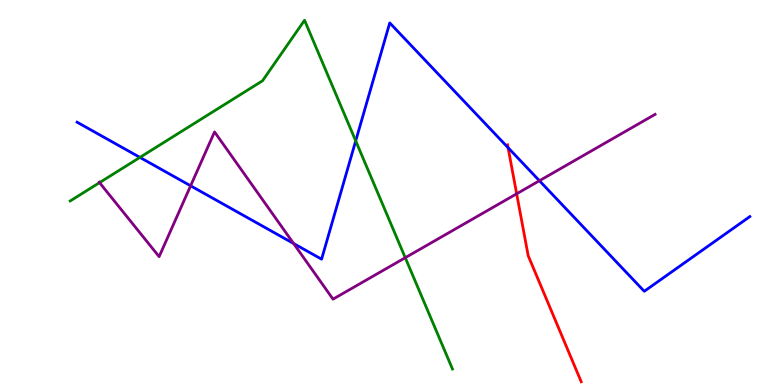[{'lines': ['blue', 'red'], 'intersections': [{'x': 6.56, 'y': 6.16}]}, {'lines': ['green', 'red'], 'intersections': []}, {'lines': ['purple', 'red'], 'intersections': [{'x': 6.67, 'y': 4.97}]}, {'lines': ['blue', 'green'], 'intersections': [{'x': 1.81, 'y': 5.91}, {'x': 4.59, 'y': 6.34}]}, {'lines': ['blue', 'purple'], 'intersections': [{'x': 2.46, 'y': 5.17}, {'x': 3.79, 'y': 3.68}, {'x': 6.96, 'y': 5.31}]}, {'lines': ['green', 'purple'], 'intersections': [{'x': 1.28, 'y': 5.26}, {'x': 5.23, 'y': 3.31}]}]